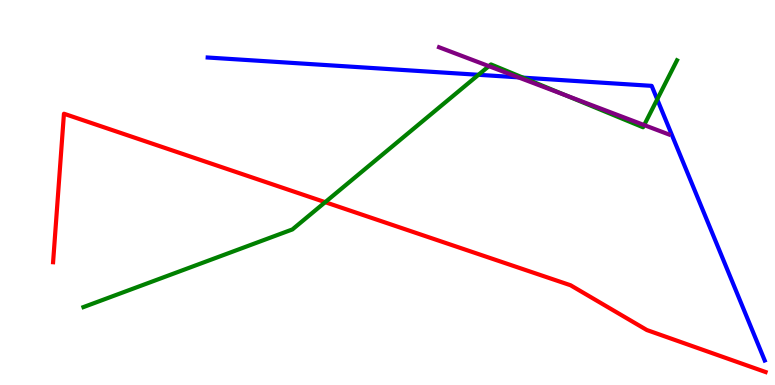[{'lines': ['blue', 'red'], 'intersections': []}, {'lines': ['green', 'red'], 'intersections': [{'x': 4.2, 'y': 4.75}]}, {'lines': ['purple', 'red'], 'intersections': []}, {'lines': ['blue', 'green'], 'intersections': [{'x': 6.17, 'y': 8.06}, {'x': 6.75, 'y': 7.98}, {'x': 8.48, 'y': 7.42}]}, {'lines': ['blue', 'purple'], 'intersections': [{'x': 6.69, 'y': 7.99}]}, {'lines': ['green', 'purple'], 'intersections': [{'x': 6.31, 'y': 8.28}, {'x': 7.3, 'y': 7.53}, {'x': 8.31, 'y': 6.75}]}]